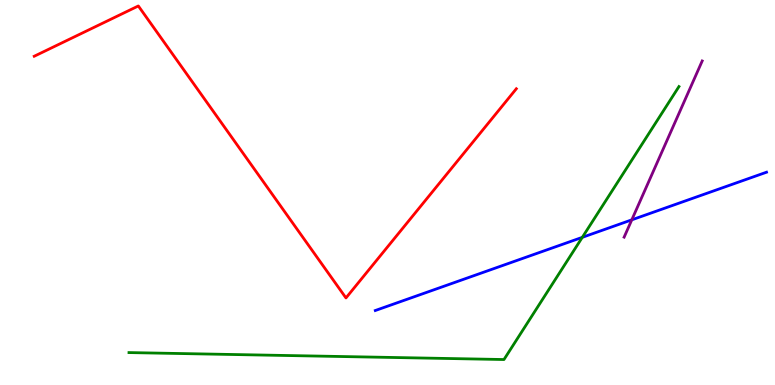[{'lines': ['blue', 'red'], 'intersections': []}, {'lines': ['green', 'red'], 'intersections': []}, {'lines': ['purple', 'red'], 'intersections': []}, {'lines': ['blue', 'green'], 'intersections': [{'x': 7.51, 'y': 3.84}]}, {'lines': ['blue', 'purple'], 'intersections': [{'x': 8.15, 'y': 4.29}]}, {'lines': ['green', 'purple'], 'intersections': []}]